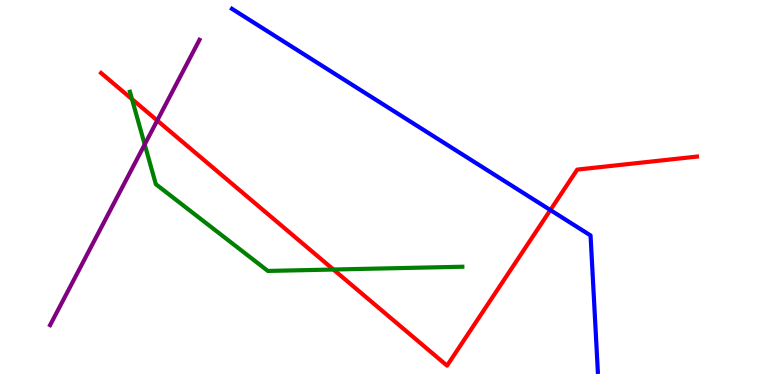[{'lines': ['blue', 'red'], 'intersections': [{'x': 7.1, 'y': 4.54}]}, {'lines': ['green', 'red'], 'intersections': [{'x': 1.7, 'y': 7.42}, {'x': 4.3, 'y': 3.0}]}, {'lines': ['purple', 'red'], 'intersections': [{'x': 2.03, 'y': 6.87}]}, {'lines': ['blue', 'green'], 'intersections': []}, {'lines': ['blue', 'purple'], 'intersections': []}, {'lines': ['green', 'purple'], 'intersections': [{'x': 1.87, 'y': 6.25}]}]